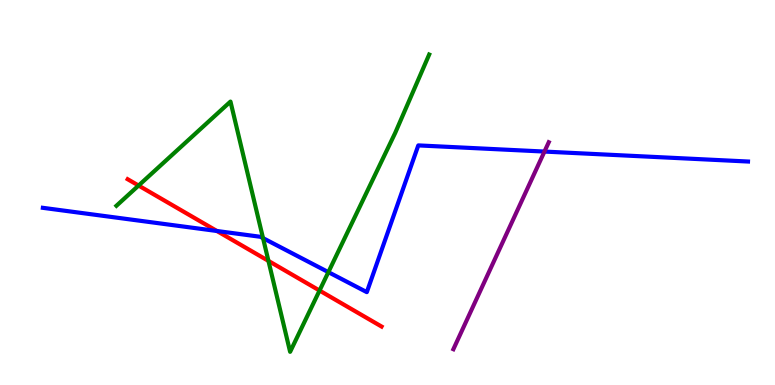[{'lines': ['blue', 'red'], 'intersections': [{'x': 2.8, 'y': 4.0}]}, {'lines': ['green', 'red'], 'intersections': [{'x': 1.79, 'y': 5.18}, {'x': 3.46, 'y': 3.22}, {'x': 4.12, 'y': 2.45}]}, {'lines': ['purple', 'red'], 'intersections': []}, {'lines': ['blue', 'green'], 'intersections': [{'x': 3.39, 'y': 3.81}, {'x': 4.24, 'y': 2.93}]}, {'lines': ['blue', 'purple'], 'intersections': [{'x': 7.03, 'y': 6.06}]}, {'lines': ['green', 'purple'], 'intersections': []}]